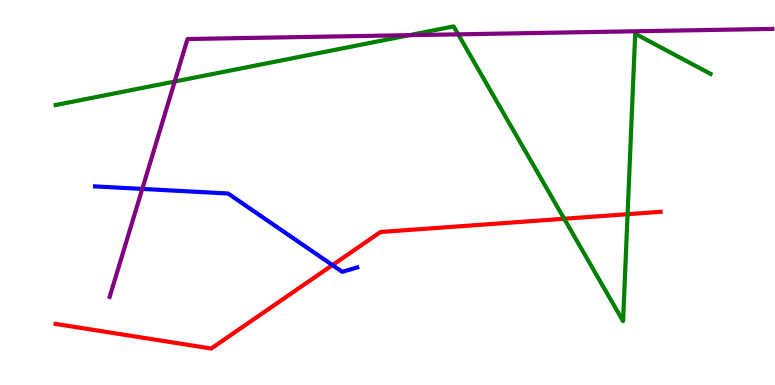[{'lines': ['blue', 'red'], 'intersections': [{'x': 4.29, 'y': 3.11}]}, {'lines': ['green', 'red'], 'intersections': [{'x': 7.28, 'y': 4.32}, {'x': 8.1, 'y': 4.44}]}, {'lines': ['purple', 'red'], 'intersections': []}, {'lines': ['blue', 'green'], 'intersections': []}, {'lines': ['blue', 'purple'], 'intersections': [{'x': 1.84, 'y': 5.09}]}, {'lines': ['green', 'purple'], 'intersections': [{'x': 2.25, 'y': 7.88}, {'x': 5.28, 'y': 9.09}, {'x': 5.91, 'y': 9.11}]}]